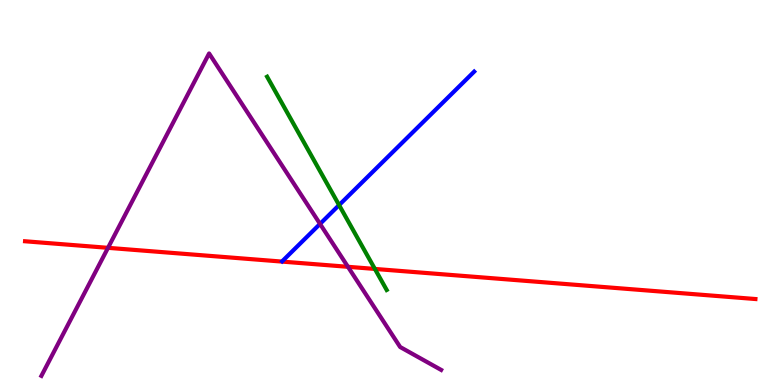[{'lines': ['blue', 'red'], 'intersections': []}, {'lines': ['green', 'red'], 'intersections': [{'x': 4.84, 'y': 3.01}]}, {'lines': ['purple', 'red'], 'intersections': [{'x': 1.39, 'y': 3.56}, {'x': 4.49, 'y': 3.07}]}, {'lines': ['blue', 'green'], 'intersections': [{'x': 4.38, 'y': 4.67}]}, {'lines': ['blue', 'purple'], 'intersections': [{'x': 4.13, 'y': 4.18}]}, {'lines': ['green', 'purple'], 'intersections': []}]